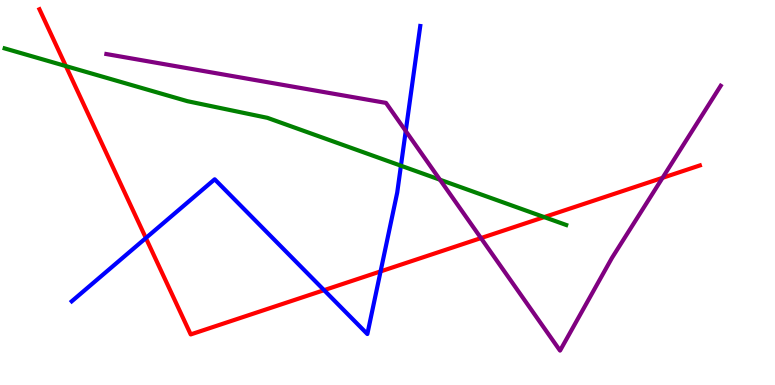[{'lines': ['blue', 'red'], 'intersections': [{'x': 1.88, 'y': 3.82}, {'x': 4.18, 'y': 2.46}, {'x': 4.91, 'y': 2.95}]}, {'lines': ['green', 'red'], 'intersections': [{'x': 0.85, 'y': 8.28}, {'x': 7.02, 'y': 4.36}]}, {'lines': ['purple', 'red'], 'intersections': [{'x': 6.21, 'y': 3.82}, {'x': 8.55, 'y': 5.38}]}, {'lines': ['blue', 'green'], 'intersections': [{'x': 5.17, 'y': 5.7}]}, {'lines': ['blue', 'purple'], 'intersections': [{'x': 5.24, 'y': 6.6}]}, {'lines': ['green', 'purple'], 'intersections': [{'x': 5.68, 'y': 5.33}]}]